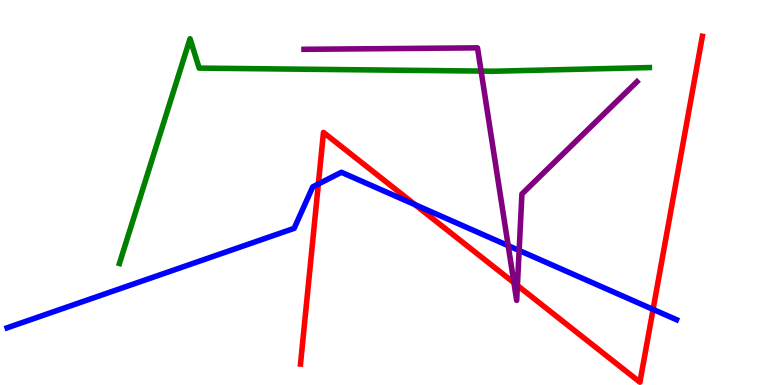[{'lines': ['blue', 'red'], 'intersections': [{'x': 4.11, 'y': 5.22}, {'x': 5.36, 'y': 4.68}, {'x': 8.43, 'y': 1.96}]}, {'lines': ['green', 'red'], 'intersections': []}, {'lines': ['purple', 'red'], 'intersections': [{'x': 6.63, 'y': 2.66}, {'x': 6.68, 'y': 2.58}]}, {'lines': ['blue', 'green'], 'intersections': []}, {'lines': ['blue', 'purple'], 'intersections': [{'x': 6.56, 'y': 3.62}, {'x': 6.7, 'y': 3.49}]}, {'lines': ['green', 'purple'], 'intersections': [{'x': 6.21, 'y': 8.15}]}]